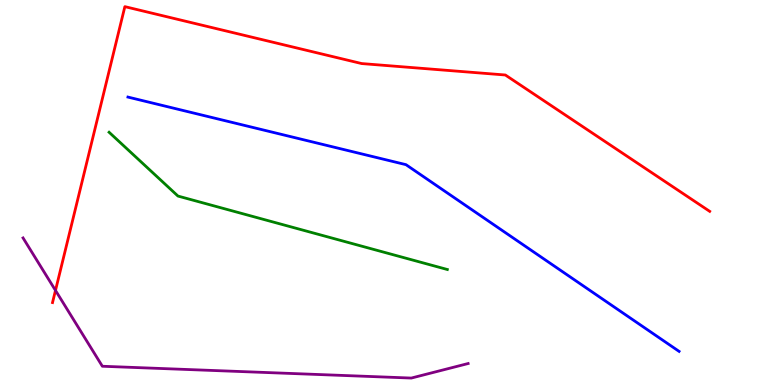[{'lines': ['blue', 'red'], 'intersections': []}, {'lines': ['green', 'red'], 'intersections': []}, {'lines': ['purple', 'red'], 'intersections': [{'x': 0.716, 'y': 2.46}]}, {'lines': ['blue', 'green'], 'intersections': []}, {'lines': ['blue', 'purple'], 'intersections': []}, {'lines': ['green', 'purple'], 'intersections': []}]